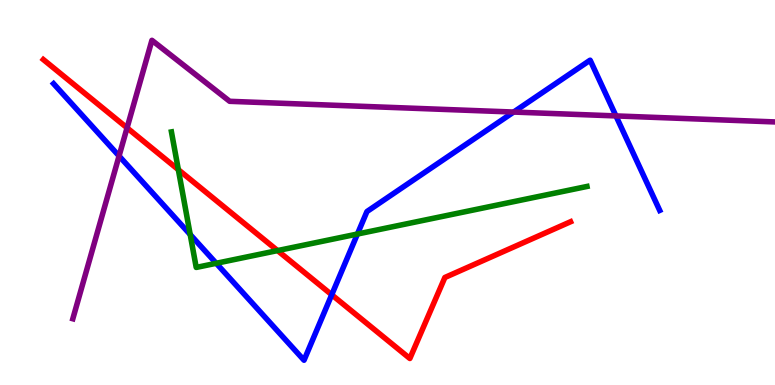[{'lines': ['blue', 'red'], 'intersections': [{'x': 4.28, 'y': 2.34}]}, {'lines': ['green', 'red'], 'intersections': [{'x': 2.3, 'y': 5.59}, {'x': 3.58, 'y': 3.49}]}, {'lines': ['purple', 'red'], 'intersections': [{'x': 1.64, 'y': 6.68}]}, {'lines': ['blue', 'green'], 'intersections': [{'x': 2.45, 'y': 3.91}, {'x': 2.79, 'y': 3.16}, {'x': 4.61, 'y': 3.92}]}, {'lines': ['blue', 'purple'], 'intersections': [{'x': 1.54, 'y': 5.95}, {'x': 6.63, 'y': 7.09}, {'x': 7.95, 'y': 6.99}]}, {'lines': ['green', 'purple'], 'intersections': []}]